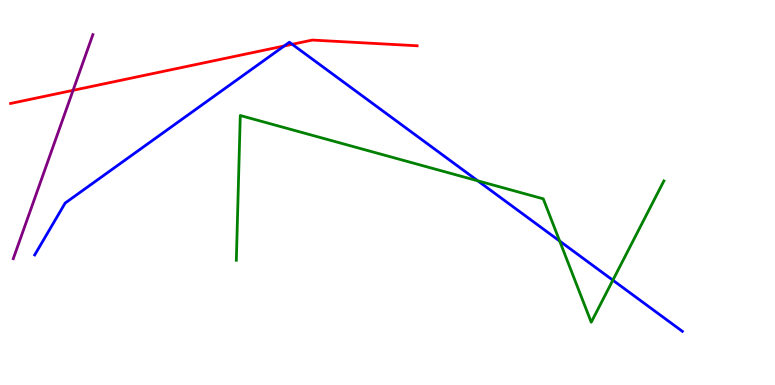[{'lines': ['blue', 'red'], 'intersections': [{'x': 3.67, 'y': 8.81}, {'x': 3.77, 'y': 8.85}]}, {'lines': ['green', 'red'], 'intersections': []}, {'lines': ['purple', 'red'], 'intersections': [{'x': 0.943, 'y': 7.65}]}, {'lines': ['blue', 'green'], 'intersections': [{'x': 6.16, 'y': 5.3}, {'x': 7.22, 'y': 3.74}, {'x': 7.91, 'y': 2.72}]}, {'lines': ['blue', 'purple'], 'intersections': []}, {'lines': ['green', 'purple'], 'intersections': []}]